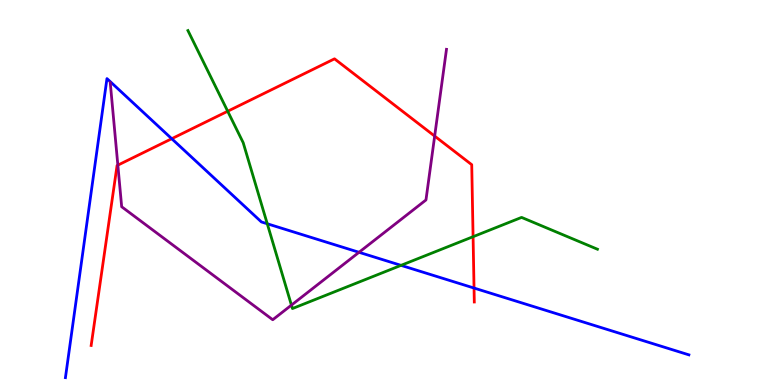[{'lines': ['blue', 'red'], 'intersections': [{'x': 2.22, 'y': 6.4}, {'x': 6.12, 'y': 2.52}]}, {'lines': ['green', 'red'], 'intersections': [{'x': 2.94, 'y': 7.11}, {'x': 6.1, 'y': 3.85}]}, {'lines': ['purple', 'red'], 'intersections': [{'x': 1.52, 'y': 5.71}, {'x': 5.61, 'y': 6.47}]}, {'lines': ['blue', 'green'], 'intersections': [{'x': 3.45, 'y': 4.19}, {'x': 5.17, 'y': 3.11}]}, {'lines': ['blue', 'purple'], 'intersections': [{'x': 4.63, 'y': 3.45}]}, {'lines': ['green', 'purple'], 'intersections': [{'x': 3.76, 'y': 2.07}]}]